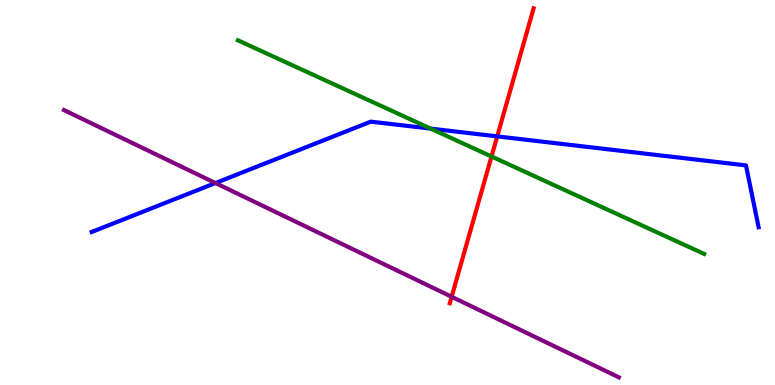[{'lines': ['blue', 'red'], 'intersections': [{'x': 6.42, 'y': 6.46}]}, {'lines': ['green', 'red'], 'intersections': [{'x': 6.34, 'y': 5.94}]}, {'lines': ['purple', 'red'], 'intersections': [{'x': 5.83, 'y': 2.29}]}, {'lines': ['blue', 'green'], 'intersections': [{'x': 5.56, 'y': 6.66}]}, {'lines': ['blue', 'purple'], 'intersections': [{'x': 2.78, 'y': 5.25}]}, {'lines': ['green', 'purple'], 'intersections': []}]